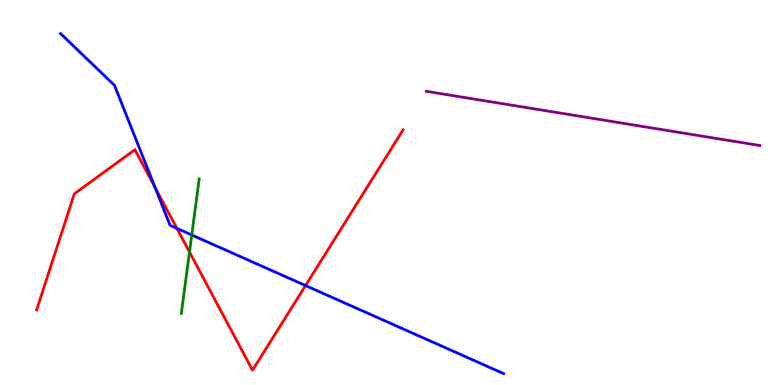[{'lines': ['blue', 'red'], 'intersections': [{'x': 2.0, 'y': 5.13}, {'x': 2.28, 'y': 4.07}, {'x': 3.94, 'y': 2.58}]}, {'lines': ['green', 'red'], 'intersections': [{'x': 2.45, 'y': 3.45}]}, {'lines': ['purple', 'red'], 'intersections': []}, {'lines': ['blue', 'green'], 'intersections': [{'x': 2.47, 'y': 3.9}]}, {'lines': ['blue', 'purple'], 'intersections': []}, {'lines': ['green', 'purple'], 'intersections': []}]